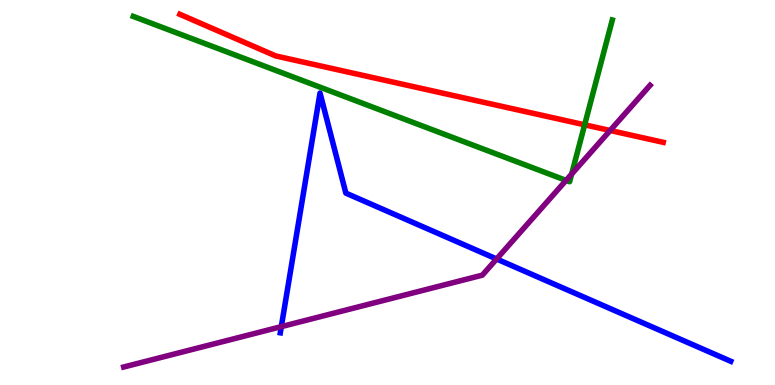[{'lines': ['blue', 'red'], 'intersections': []}, {'lines': ['green', 'red'], 'intersections': [{'x': 7.54, 'y': 6.76}]}, {'lines': ['purple', 'red'], 'intersections': [{'x': 7.87, 'y': 6.61}]}, {'lines': ['blue', 'green'], 'intersections': []}, {'lines': ['blue', 'purple'], 'intersections': [{'x': 3.63, 'y': 1.52}, {'x': 6.41, 'y': 3.27}]}, {'lines': ['green', 'purple'], 'intersections': [{'x': 7.3, 'y': 5.31}, {'x': 7.38, 'y': 5.48}]}]